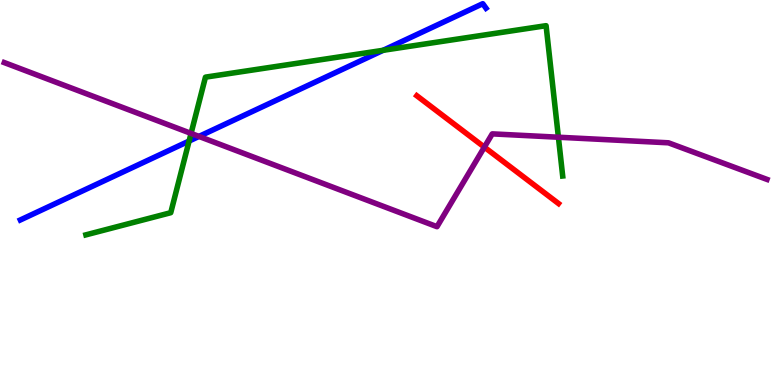[{'lines': ['blue', 'red'], 'intersections': []}, {'lines': ['green', 'red'], 'intersections': []}, {'lines': ['purple', 'red'], 'intersections': [{'x': 6.25, 'y': 6.18}]}, {'lines': ['blue', 'green'], 'intersections': [{'x': 2.44, 'y': 6.34}, {'x': 4.94, 'y': 8.69}]}, {'lines': ['blue', 'purple'], 'intersections': [{'x': 2.57, 'y': 6.46}]}, {'lines': ['green', 'purple'], 'intersections': [{'x': 2.47, 'y': 6.53}, {'x': 7.21, 'y': 6.44}]}]